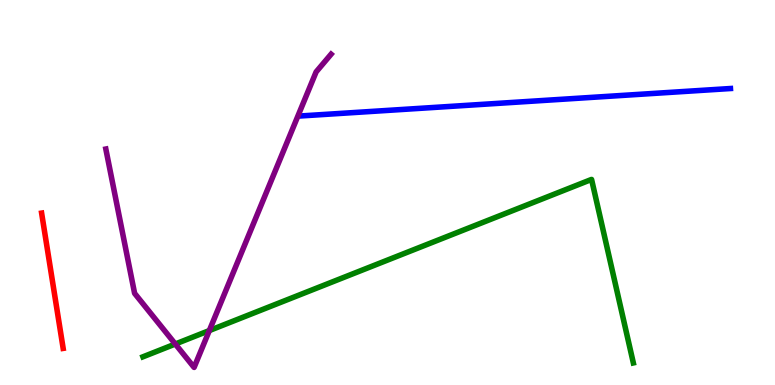[{'lines': ['blue', 'red'], 'intersections': []}, {'lines': ['green', 'red'], 'intersections': []}, {'lines': ['purple', 'red'], 'intersections': []}, {'lines': ['blue', 'green'], 'intersections': []}, {'lines': ['blue', 'purple'], 'intersections': []}, {'lines': ['green', 'purple'], 'intersections': [{'x': 2.26, 'y': 1.06}, {'x': 2.7, 'y': 1.41}]}]